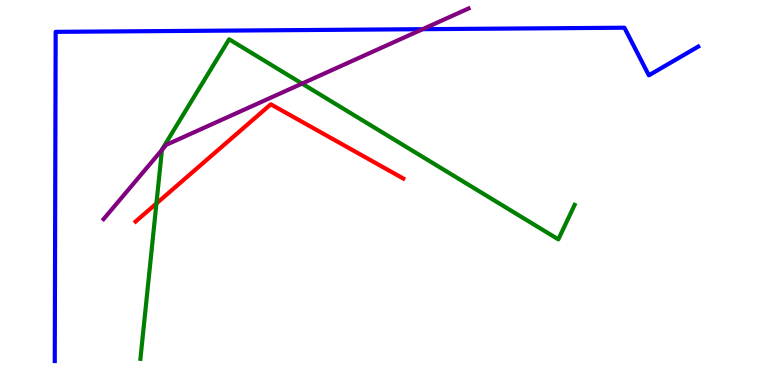[{'lines': ['blue', 'red'], 'intersections': []}, {'lines': ['green', 'red'], 'intersections': [{'x': 2.02, 'y': 4.71}]}, {'lines': ['purple', 'red'], 'intersections': []}, {'lines': ['blue', 'green'], 'intersections': []}, {'lines': ['blue', 'purple'], 'intersections': [{'x': 5.45, 'y': 9.24}]}, {'lines': ['green', 'purple'], 'intersections': [{'x': 2.09, 'y': 6.11}, {'x': 3.9, 'y': 7.83}]}]